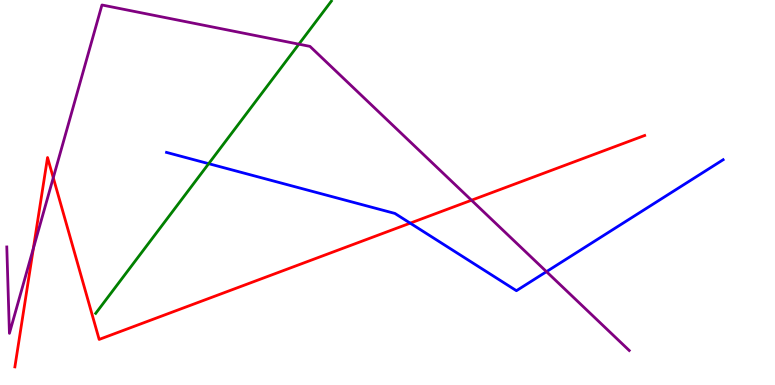[{'lines': ['blue', 'red'], 'intersections': [{'x': 5.29, 'y': 4.2}]}, {'lines': ['green', 'red'], 'intersections': []}, {'lines': ['purple', 'red'], 'intersections': [{'x': 0.431, 'y': 3.55}, {'x': 0.687, 'y': 5.38}, {'x': 6.08, 'y': 4.8}]}, {'lines': ['blue', 'green'], 'intersections': [{'x': 2.69, 'y': 5.75}]}, {'lines': ['blue', 'purple'], 'intersections': [{'x': 7.05, 'y': 2.94}]}, {'lines': ['green', 'purple'], 'intersections': [{'x': 3.86, 'y': 8.85}]}]